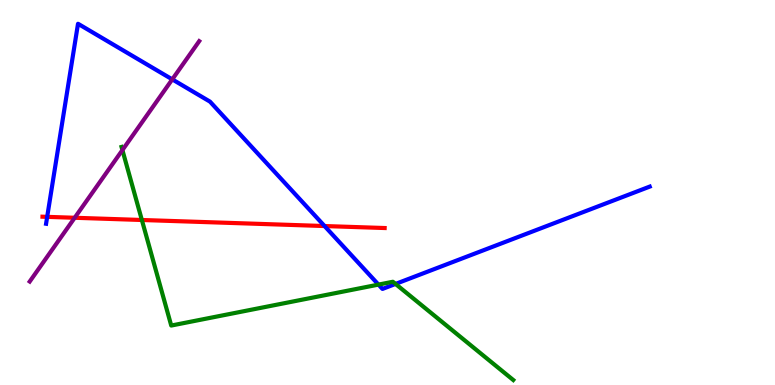[{'lines': ['blue', 'red'], 'intersections': [{'x': 0.609, 'y': 4.37}, {'x': 4.19, 'y': 4.13}]}, {'lines': ['green', 'red'], 'intersections': [{'x': 1.83, 'y': 4.29}]}, {'lines': ['purple', 'red'], 'intersections': [{'x': 0.964, 'y': 4.34}]}, {'lines': ['blue', 'green'], 'intersections': [{'x': 4.88, 'y': 2.61}, {'x': 5.1, 'y': 2.63}]}, {'lines': ['blue', 'purple'], 'intersections': [{'x': 2.22, 'y': 7.94}]}, {'lines': ['green', 'purple'], 'intersections': [{'x': 1.58, 'y': 6.1}]}]